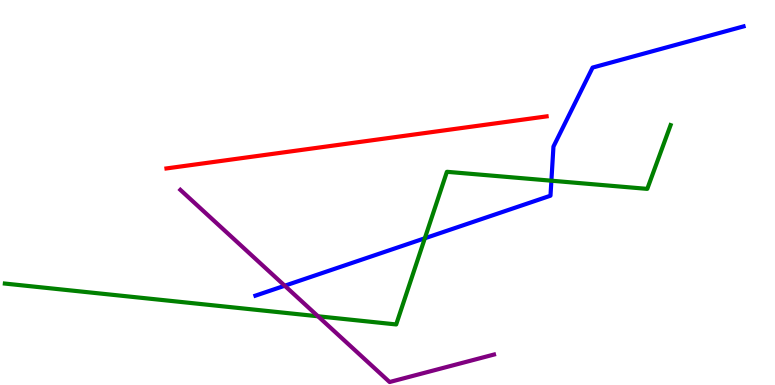[{'lines': ['blue', 'red'], 'intersections': []}, {'lines': ['green', 'red'], 'intersections': []}, {'lines': ['purple', 'red'], 'intersections': []}, {'lines': ['blue', 'green'], 'intersections': [{'x': 5.48, 'y': 3.81}, {'x': 7.11, 'y': 5.31}]}, {'lines': ['blue', 'purple'], 'intersections': [{'x': 3.67, 'y': 2.58}]}, {'lines': ['green', 'purple'], 'intersections': [{'x': 4.1, 'y': 1.78}]}]